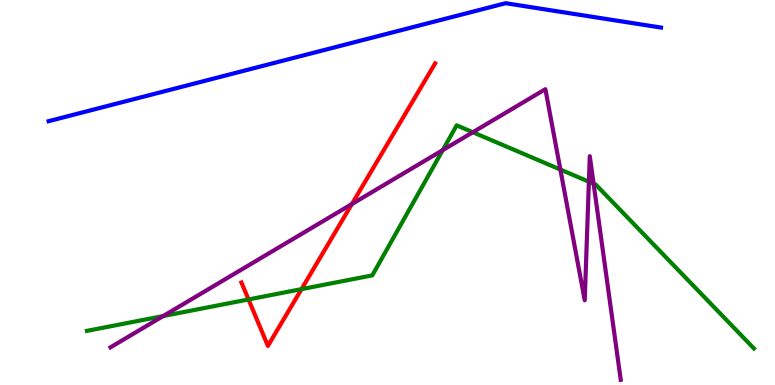[{'lines': ['blue', 'red'], 'intersections': []}, {'lines': ['green', 'red'], 'intersections': [{'x': 3.21, 'y': 2.22}, {'x': 3.89, 'y': 2.49}]}, {'lines': ['purple', 'red'], 'intersections': [{'x': 4.54, 'y': 4.7}]}, {'lines': ['blue', 'green'], 'intersections': []}, {'lines': ['blue', 'purple'], 'intersections': []}, {'lines': ['green', 'purple'], 'intersections': [{'x': 2.11, 'y': 1.79}, {'x': 5.71, 'y': 6.1}, {'x': 6.1, 'y': 6.57}, {'x': 7.23, 'y': 5.6}, {'x': 7.6, 'y': 5.28}, {'x': 7.66, 'y': 5.23}]}]